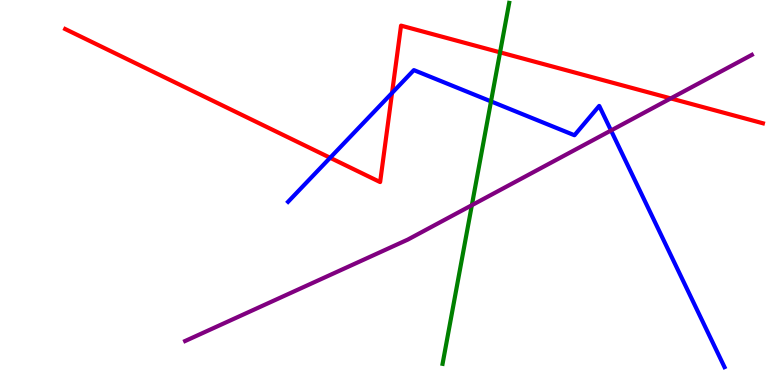[{'lines': ['blue', 'red'], 'intersections': [{'x': 4.26, 'y': 5.9}, {'x': 5.06, 'y': 7.59}]}, {'lines': ['green', 'red'], 'intersections': [{'x': 6.45, 'y': 8.64}]}, {'lines': ['purple', 'red'], 'intersections': [{'x': 8.65, 'y': 7.44}]}, {'lines': ['blue', 'green'], 'intersections': [{'x': 6.34, 'y': 7.37}]}, {'lines': ['blue', 'purple'], 'intersections': [{'x': 7.88, 'y': 6.61}]}, {'lines': ['green', 'purple'], 'intersections': [{'x': 6.09, 'y': 4.67}]}]